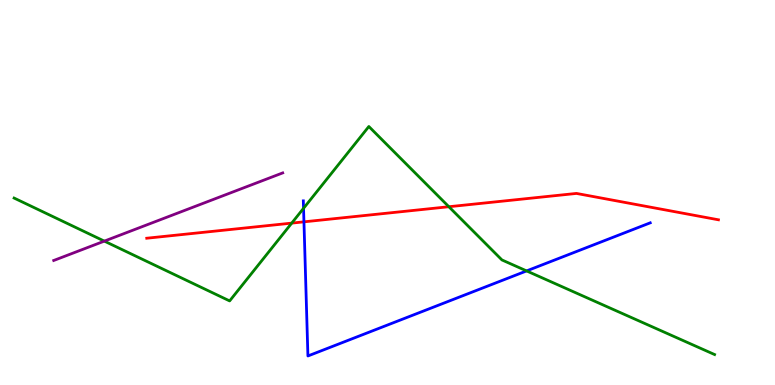[{'lines': ['blue', 'red'], 'intersections': [{'x': 3.92, 'y': 4.24}]}, {'lines': ['green', 'red'], 'intersections': [{'x': 3.76, 'y': 4.2}, {'x': 5.79, 'y': 4.63}]}, {'lines': ['purple', 'red'], 'intersections': []}, {'lines': ['blue', 'green'], 'intersections': [{'x': 3.92, 'y': 4.59}, {'x': 6.79, 'y': 2.96}]}, {'lines': ['blue', 'purple'], 'intersections': []}, {'lines': ['green', 'purple'], 'intersections': [{'x': 1.35, 'y': 3.74}]}]